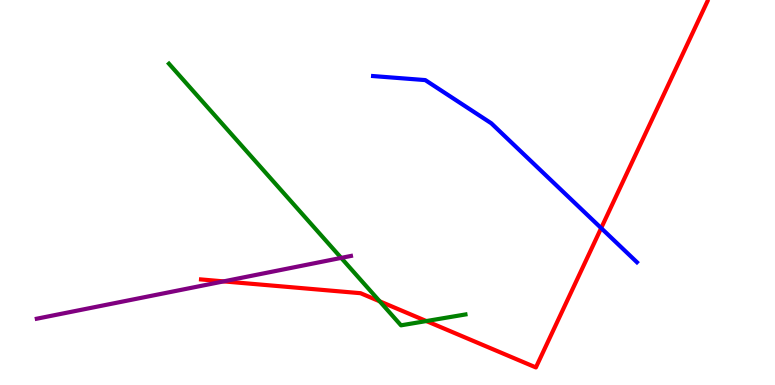[{'lines': ['blue', 'red'], 'intersections': [{'x': 7.76, 'y': 4.08}]}, {'lines': ['green', 'red'], 'intersections': [{'x': 4.9, 'y': 2.17}, {'x': 5.5, 'y': 1.66}]}, {'lines': ['purple', 'red'], 'intersections': [{'x': 2.89, 'y': 2.69}]}, {'lines': ['blue', 'green'], 'intersections': []}, {'lines': ['blue', 'purple'], 'intersections': []}, {'lines': ['green', 'purple'], 'intersections': [{'x': 4.4, 'y': 3.3}]}]